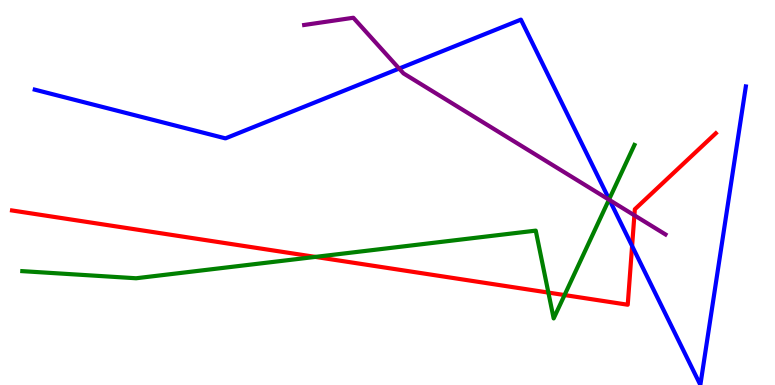[{'lines': ['blue', 'red'], 'intersections': [{'x': 8.16, 'y': 3.61}]}, {'lines': ['green', 'red'], 'intersections': [{'x': 4.07, 'y': 3.33}, {'x': 7.08, 'y': 2.4}, {'x': 7.28, 'y': 2.34}]}, {'lines': ['purple', 'red'], 'intersections': [{'x': 8.19, 'y': 4.41}]}, {'lines': ['blue', 'green'], 'intersections': [{'x': 7.86, 'y': 4.82}]}, {'lines': ['blue', 'purple'], 'intersections': [{'x': 5.15, 'y': 8.22}, {'x': 7.86, 'y': 4.8}]}, {'lines': ['green', 'purple'], 'intersections': [{'x': 7.86, 'y': 4.81}]}]